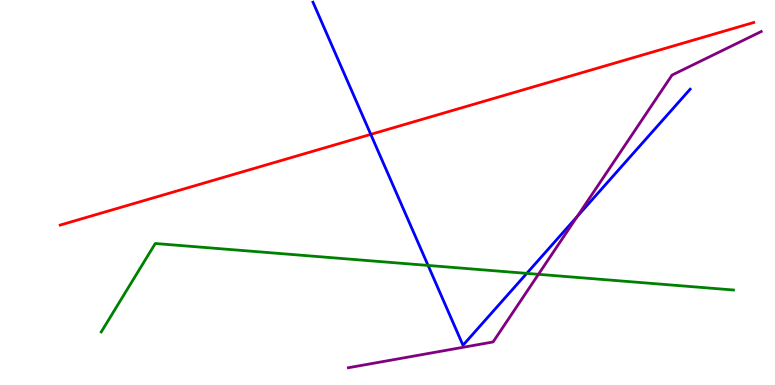[{'lines': ['blue', 'red'], 'intersections': [{'x': 4.78, 'y': 6.51}]}, {'lines': ['green', 'red'], 'intersections': []}, {'lines': ['purple', 'red'], 'intersections': []}, {'lines': ['blue', 'green'], 'intersections': [{'x': 5.52, 'y': 3.11}, {'x': 6.8, 'y': 2.9}]}, {'lines': ['blue', 'purple'], 'intersections': [{'x': 7.45, 'y': 4.38}]}, {'lines': ['green', 'purple'], 'intersections': [{'x': 6.95, 'y': 2.87}]}]